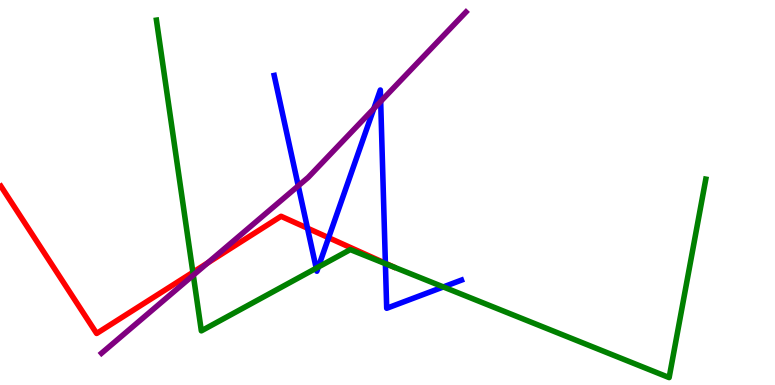[{'lines': ['blue', 'red'], 'intersections': [{'x': 3.97, 'y': 4.07}, {'x': 4.24, 'y': 3.83}, {'x': 4.97, 'y': 3.16}]}, {'lines': ['green', 'red'], 'intersections': [{'x': 2.49, 'y': 2.93}]}, {'lines': ['purple', 'red'], 'intersections': [{'x': 2.68, 'y': 3.17}]}, {'lines': ['blue', 'green'], 'intersections': [{'x': 4.08, 'y': 3.03}, {'x': 4.11, 'y': 3.06}, {'x': 4.97, 'y': 3.15}, {'x': 5.72, 'y': 2.55}]}, {'lines': ['blue', 'purple'], 'intersections': [{'x': 3.85, 'y': 5.17}, {'x': 4.82, 'y': 7.18}, {'x': 4.91, 'y': 7.37}]}, {'lines': ['green', 'purple'], 'intersections': [{'x': 2.49, 'y': 2.85}]}]